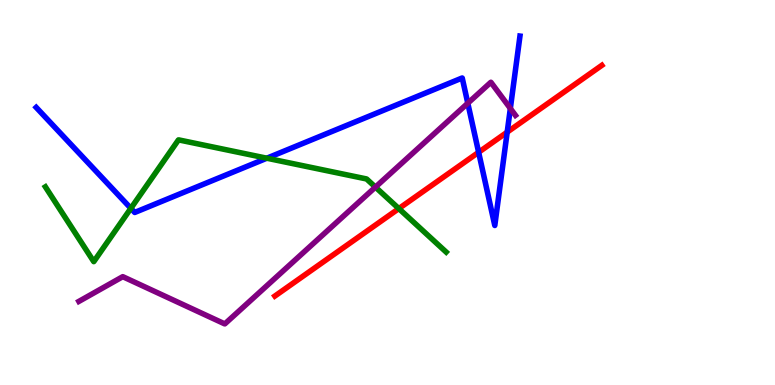[{'lines': ['blue', 'red'], 'intersections': [{'x': 6.18, 'y': 6.04}, {'x': 6.54, 'y': 6.57}]}, {'lines': ['green', 'red'], 'intersections': [{'x': 5.15, 'y': 4.58}]}, {'lines': ['purple', 'red'], 'intersections': []}, {'lines': ['blue', 'green'], 'intersections': [{'x': 1.69, 'y': 4.59}, {'x': 3.44, 'y': 5.89}]}, {'lines': ['blue', 'purple'], 'intersections': [{'x': 6.04, 'y': 7.32}, {'x': 6.59, 'y': 7.18}]}, {'lines': ['green', 'purple'], 'intersections': [{'x': 4.84, 'y': 5.14}]}]